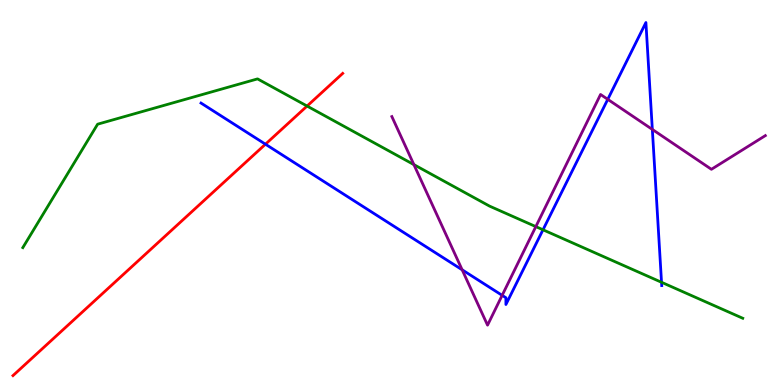[{'lines': ['blue', 'red'], 'intersections': [{'x': 3.43, 'y': 6.25}]}, {'lines': ['green', 'red'], 'intersections': [{'x': 3.96, 'y': 7.25}]}, {'lines': ['purple', 'red'], 'intersections': []}, {'lines': ['blue', 'green'], 'intersections': [{'x': 7.01, 'y': 4.03}, {'x': 8.54, 'y': 2.67}]}, {'lines': ['blue', 'purple'], 'intersections': [{'x': 5.96, 'y': 2.99}, {'x': 6.48, 'y': 2.33}, {'x': 7.84, 'y': 7.42}, {'x': 8.42, 'y': 6.64}]}, {'lines': ['green', 'purple'], 'intersections': [{'x': 5.34, 'y': 5.72}, {'x': 6.91, 'y': 4.11}]}]